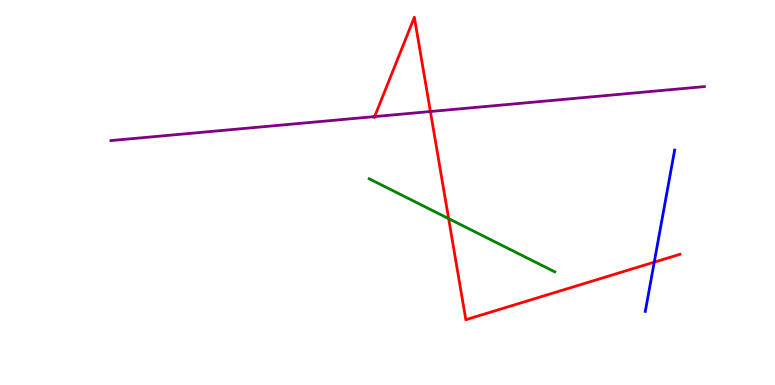[{'lines': ['blue', 'red'], 'intersections': [{'x': 8.44, 'y': 3.19}]}, {'lines': ['green', 'red'], 'intersections': [{'x': 5.79, 'y': 4.32}]}, {'lines': ['purple', 'red'], 'intersections': [{'x': 4.83, 'y': 6.97}, {'x': 5.55, 'y': 7.1}]}, {'lines': ['blue', 'green'], 'intersections': []}, {'lines': ['blue', 'purple'], 'intersections': []}, {'lines': ['green', 'purple'], 'intersections': []}]